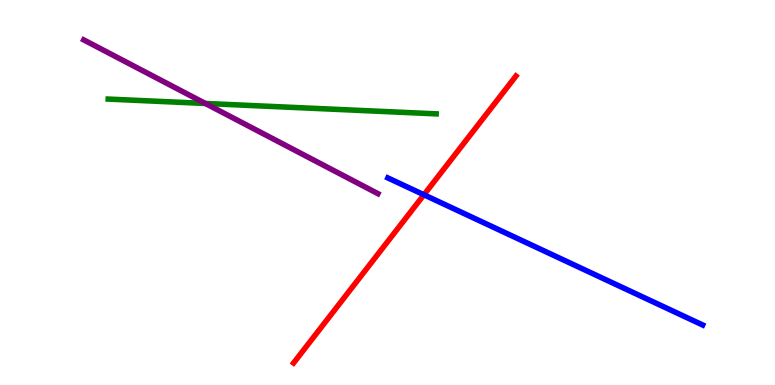[{'lines': ['blue', 'red'], 'intersections': [{'x': 5.47, 'y': 4.94}]}, {'lines': ['green', 'red'], 'intersections': []}, {'lines': ['purple', 'red'], 'intersections': []}, {'lines': ['blue', 'green'], 'intersections': []}, {'lines': ['blue', 'purple'], 'intersections': []}, {'lines': ['green', 'purple'], 'intersections': [{'x': 2.65, 'y': 7.31}]}]